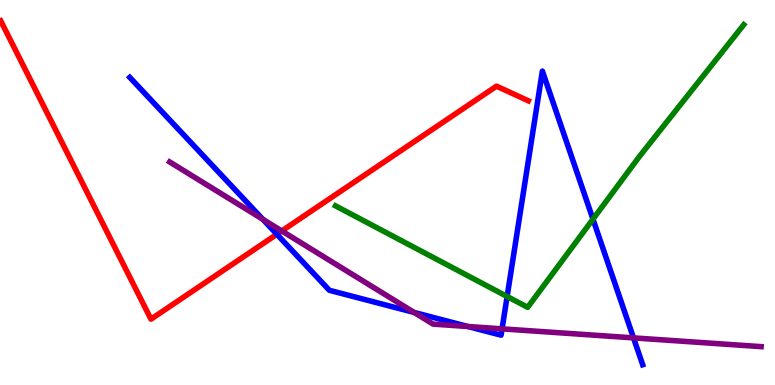[{'lines': ['blue', 'red'], 'intersections': [{'x': 3.57, 'y': 3.92}]}, {'lines': ['green', 'red'], 'intersections': []}, {'lines': ['purple', 'red'], 'intersections': [{'x': 3.64, 'y': 4.0}]}, {'lines': ['blue', 'green'], 'intersections': [{'x': 6.54, 'y': 2.3}, {'x': 7.65, 'y': 4.31}]}, {'lines': ['blue', 'purple'], 'intersections': [{'x': 3.39, 'y': 4.3}, {'x': 5.34, 'y': 1.88}, {'x': 6.04, 'y': 1.52}, {'x': 6.48, 'y': 1.46}, {'x': 8.17, 'y': 1.22}]}, {'lines': ['green', 'purple'], 'intersections': []}]